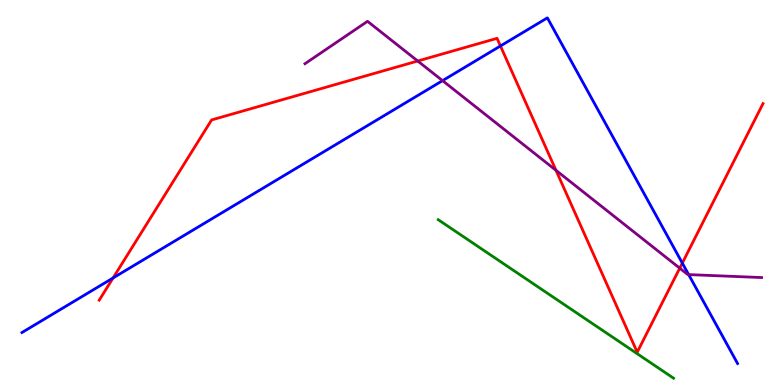[{'lines': ['blue', 'red'], 'intersections': [{'x': 1.46, 'y': 2.78}, {'x': 6.46, 'y': 8.81}, {'x': 8.8, 'y': 3.17}]}, {'lines': ['green', 'red'], 'intersections': []}, {'lines': ['purple', 'red'], 'intersections': [{'x': 5.39, 'y': 8.42}, {'x': 7.17, 'y': 5.58}, {'x': 8.77, 'y': 3.03}]}, {'lines': ['blue', 'green'], 'intersections': []}, {'lines': ['blue', 'purple'], 'intersections': [{'x': 5.71, 'y': 7.91}, {'x': 8.89, 'y': 2.87}]}, {'lines': ['green', 'purple'], 'intersections': []}]